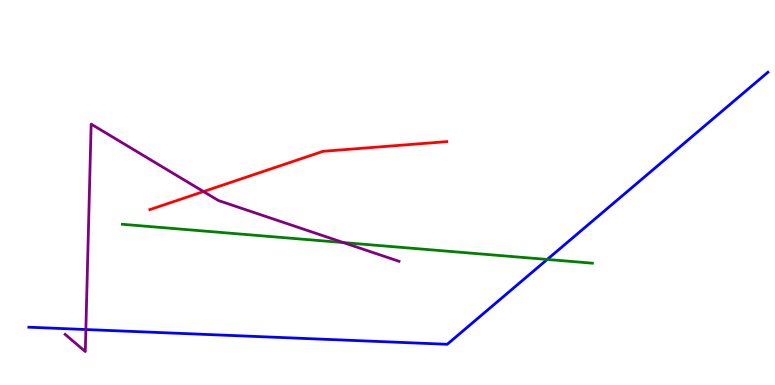[{'lines': ['blue', 'red'], 'intersections': []}, {'lines': ['green', 'red'], 'intersections': []}, {'lines': ['purple', 'red'], 'intersections': [{'x': 2.63, 'y': 5.02}]}, {'lines': ['blue', 'green'], 'intersections': [{'x': 7.06, 'y': 3.26}]}, {'lines': ['blue', 'purple'], 'intersections': [{'x': 1.11, 'y': 1.44}]}, {'lines': ['green', 'purple'], 'intersections': [{'x': 4.43, 'y': 3.7}]}]